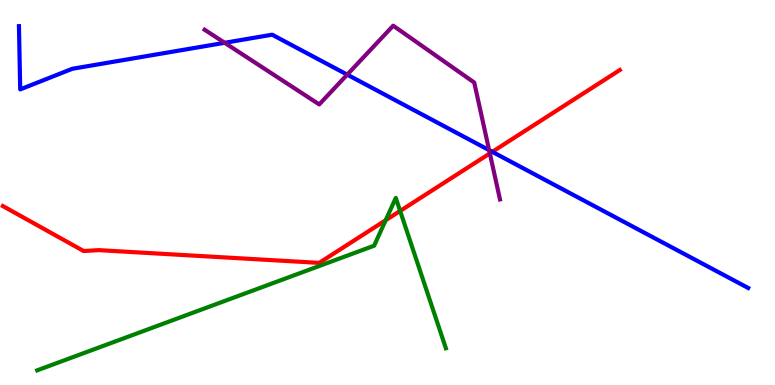[{'lines': ['blue', 'red'], 'intersections': [{'x': 6.35, 'y': 6.06}]}, {'lines': ['green', 'red'], 'intersections': [{'x': 4.98, 'y': 4.28}, {'x': 5.16, 'y': 4.52}]}, {'lines': ['purple', 'red'], 'intersections': [{'x': 6.32, 'y': 6.02}]}, {'lines': ['blue', 'green'], 'intersections': []}, {'lines': ['blue', 'purple'], 'intersections': [{'x': 2.9, 'y': 8.89}, {'x': 4.48, 'y': 8.06}, {'x': 6.31, 'y': 6.1}]}, {'lines': ['green', 'purple'], 'intersections': []}]